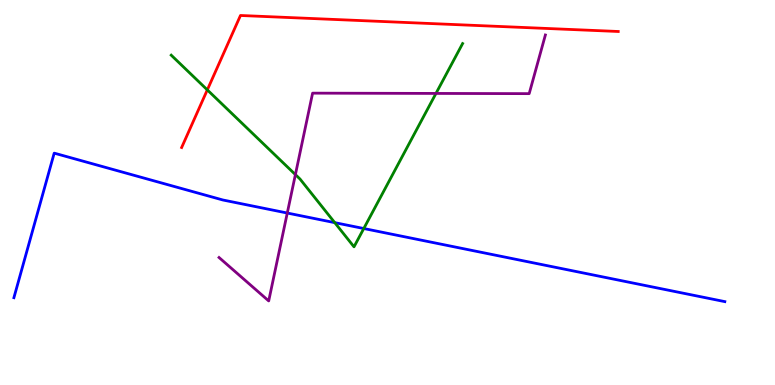[{'lines': ['blue', 'red'], 'intersections': []}, {'lines': ['green', 'red'], 'intersections': [{'x': 2.68, 'y': 7.67}]}, {'lines': ['purple', 'red'], 'intersections': []}, {'lines': ['blue', 'green'], 'intersections': [{'x': 4.32, 'y': 4.22}, {'x': 4.69, 'y': 4.06}]}, {'lines': ['blue', 'purple'], 'intersections': [{'x': 3.71, 'y': 4.47}]}, {'lines': ['green', 'purple'], 'intersections': [{'x': 3.81, 'y': 5.47}, {'x': 5.63, 'y': 7.57}]}]